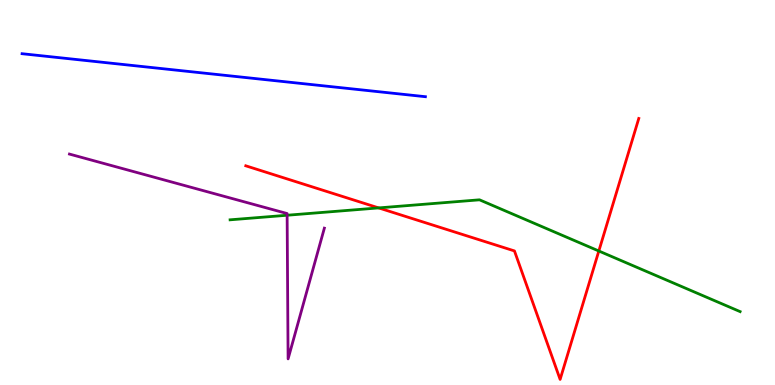[{'lines': ['blue', 'red'], 'intersections': []}, {'lines': ['green', 'red'], 'intersections': [{'x': 4.89, 'y': 4.6}, {'x': 7.73, 'y': 3.48}]}, {'lines': ['purple', 'red'], 'intersections': []}, {'lines': ['blue', 'green'], 'intersections': []}, {'lines': ['blue', 'purple'], 'intersections': []}, {'lines': ['green', 'purple'], 'intersections': [{'x': 3.7, 'y': 4.41}]}]